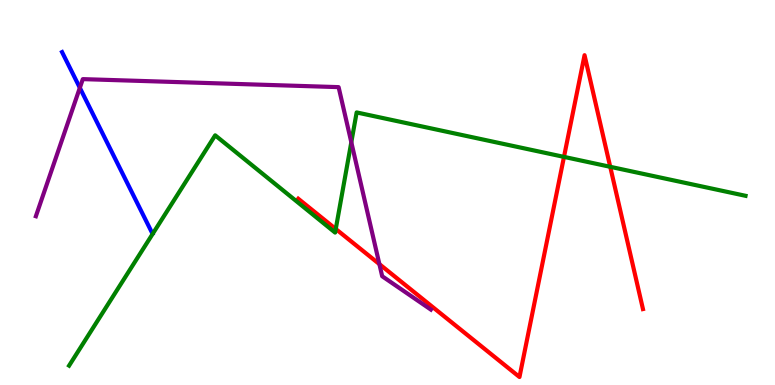[{'lines': ['blue', 'red'], 'intersections': []}, {'lines': ['green', 'red'], 'intersections': [{'x': 4.33, 'y': 4.05}, {'x': 7.28, 'y': 5.93}, {'x': 7.87, 'y': 5.67}]}, {'lines': ['purple', 'red'], 'intersections': [{'x': 4.9, 'y': 3.14}]}, {'lines': ['blue', 'green'], 'intersections': []}, {'lines': ['blue', 'purple'], 'intersections': [{'x': 1.03, 'y': 7.72}]}, {'lines': ['green', 'purple'], 'intersections': [{'x': 4.53, 'y': 6.31}]}]